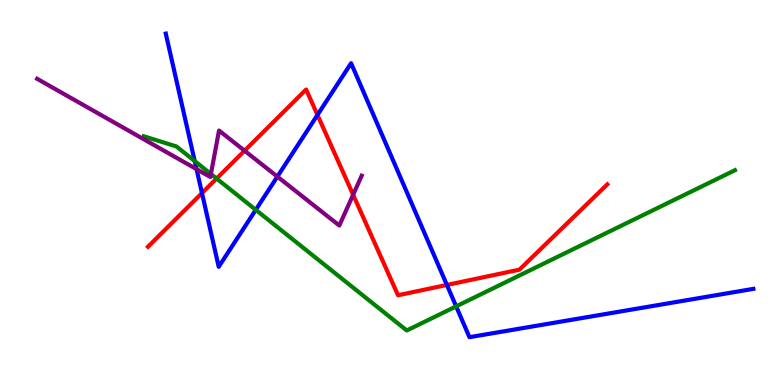[{'lines': ['blue', 'red'], 'intersections': [{'x': 2.61, 'y': 4.99}, {'x': 4.1, 'y': 7.01}, {'x': 5.77, 'y': 2.6}]}, {'lines': ['green', 'red'], 'intersections': [{'x': 2.79, 'y': 5.36}]}, {'lines': ['purple', 'red'], 'intersections': [{'x': 3.16, 'y': 6.09}, {'x': 4.56, 'y': 4.94}]}, {'lines': ['blue', 'green'], 'intersections': [{'x': 2.51, 'y': 5.82}, {'x': 3.3, 'y': 4.55}, {'x': 5.89, 'y': 2.04}]}, {'lines': ['blue', 'purple'], 'intersections': [{'x': 2.54, 'y': 5.61}, {'x': 3.58, 'y': 5.41}]}, {'lines': ['green', 'purple'], 'intersections': [{'x': 2.72, 'y': 5.48}]}]